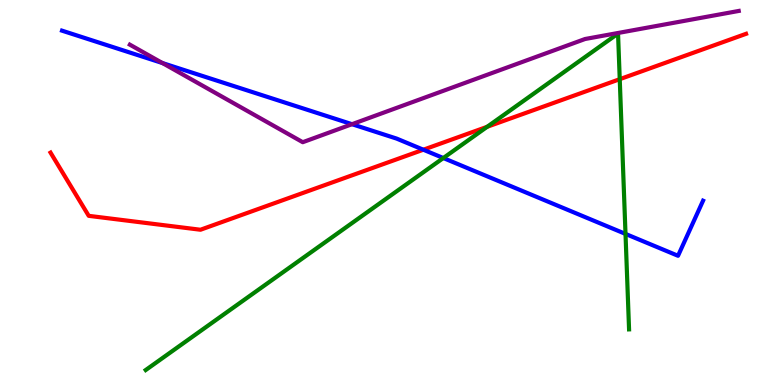[{'lines': ['blue', 'red'], 'intersections': [{'x': 5.46, 'y': 6.11}]}, {'lines': ['green', 'red'], 'intersections': [{'x': 6.29, 'y': 6.71}, {'x': 8.0, 'y': 7.94}]}, {'lines': ['purple', 'red'], 'intersections': []}, {'lines': ['blue', 'green'], 'intersections': [{'x': 5.72, 'y': 5.9}, {'x': 8.07, 'y': 3.92}]}, {'lines': ['blue', 'purple'], 'intersections': [{'x': 2.1, 'y': 8.36}, {'x': 4.54, 'y': 6.77}]}, {'lines': ['green', 'purple'], 'intersections': []}]